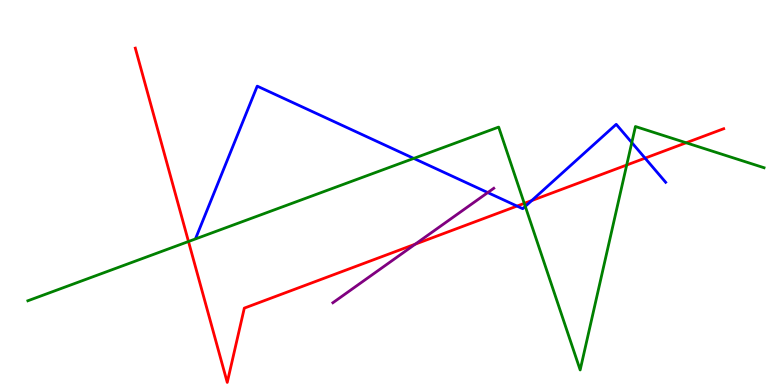[{'lines': ['blue', 'red'], 'intersections': [{'x': 6.67, 'y': 4.65}, {'x': 6.86, 'y': 4.79}, {'x': 8.32, 'y': 5.89}]}, {'lines': ['green', 'red'], 'intersections': [{'x': 2.43, 'y': 3.73}, {'x': 6.76, 'y': 4.72}, {'x': 8.09, 'y': 5.71}, {'x': 8.85, 'y': 6.29}]}, {'lines': ['purple', 'red'], 'intersections': [{'x': 5.36, 'y': 3.66}]}, {'lines': ['blue', 'green'], 'intersections': [{'x': 5.34, 'y': 5.89}, {'x': 6.78, 'y': 4.64}, {'x': 8.15, 'y': 6.3}]}, {'lines': ['blue', 'purple'], 'intersections': [{'x': 6.29, 'y': 5.0}]}, {'lines': ['green', 'purple'], 'intersections': []}]